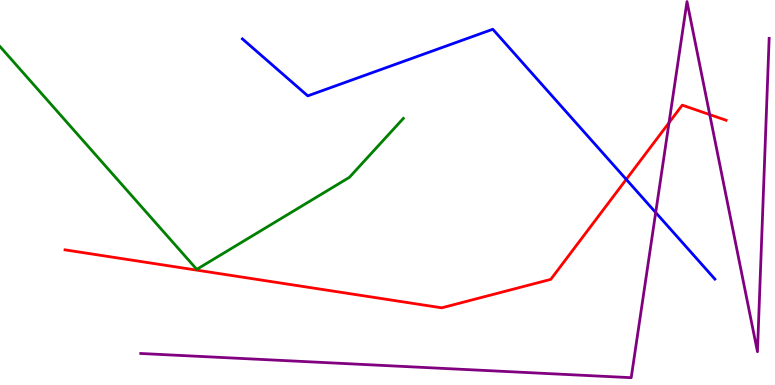[{'lines': ['blue', 'red'], 'intersections': [{'x': 8.08, 'y': 5.34}]}, {'lines': ['green', 'red'], 'intersections': []}, {'lines': ['purple', 'red'], 'intersections': [{'x': 8.63, 'y': 6.81}, {'x': 9.16, 'y': 7.02}]}, {'lines': ['blue', 'green'], 'intersections': []}, {'lines': ['blue', 'purple'], 'intersections': [{'x': 8.46, 'y': 4.48}]}, {'lines': ['green', 'purple'], 'intersections': []}]